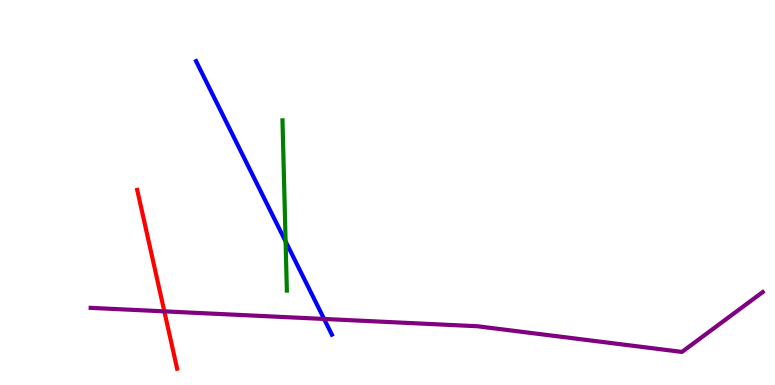[{'lines': ['blue', 'red'], 'intersections': []}, {'lines': ['green', 'red'], 'intersections': []}, {'lines': ['purple', 'red'], 'intersections': [{'x': 2.12, 'y': 1.91}]}, {'lines': ['blue', 'green'], 'intersections': [{'x': 3.69, 'y': 3.73}]}, {'lines': ['blue', 'purple'], 'intersections': [{'x': 4.18, 'y': 1.72}]}, {'lines': ['green', 'purple'], 'intersections': []}]